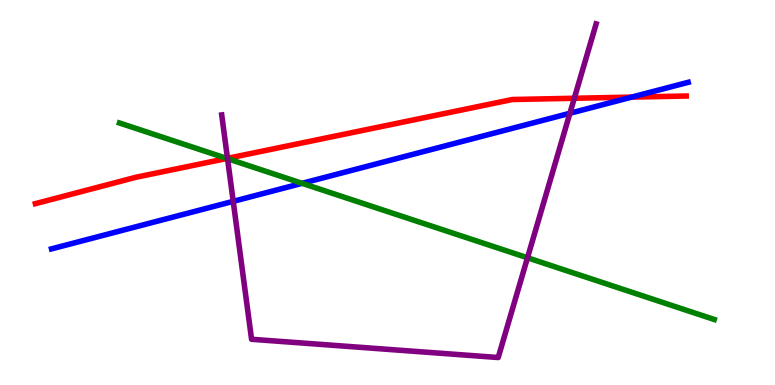[{'lines': ['blue', 'red'], 'intersections': [{'x': 8.15, 'y': 7.48}]}, {'lines': ['green', 'red'], 'intersections': [{'x': 2.93, 'y': 5.88}]}, {'lines': ['purple', 'red'], 'intersections': [{'x': 2.94, 'y': 5.89}, {'x': 7.41, 'y': 7.45}]}, {'lines': ['blue', 'green'], 'intersections': [{'x': 3.9, 'y': 5.24}]}, {'lines': ['blue', 'purple'], 'intersections': [{'x': 3.01, 'y': 4.77}, {'x': 7.35, 'y': 7.06}]}, {'lines': ['green', 'purple'], 'intersections': [{'x': 2.94, 'y': 5.88}, {'x': 6.81, 'y': 3.3}]}]